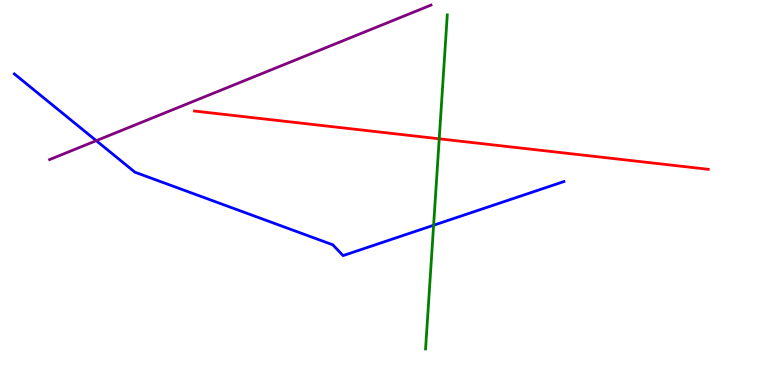[{'lines': ['blue', 'red'], 'intersections': []}, {'lines': ['green', 'red'], 'intersections': [{'x': 5.67, 'y': 6.39}]}, {'lines': ['purple', 'red'], 'intersections': []}, {'lines': ['blue', 'green'], 'intersections': [{'x': 5.59, 'y': 4.15}]}, {'lines': ['blue', 'purple'], 'intersections': [{'x': 1.24, 'y': 6.35}]}, {'lines': ['green', 'purple'], 'intersections': []}]